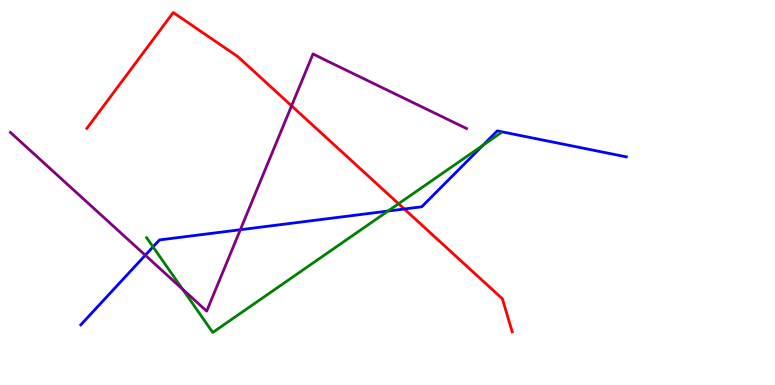[{'lines': ['blue', 'red'], 'intersections': [{'x': 5.22, 'y': 4.57}]}, {'lines': ['green', 'red'], 'intersections': [{'x': 5.14, 'y': 4.71}]}, {'lines': ['purple', 'red'], 'intersections': [{'x': 3.76, 'y': 7.25}]}, {'lines': ['blue', 'green'], 'intersections': [{'x': 1.97, 'y': 3.59}, {'x': 5.01, 'y': 4.52}, {'x': 6.23, 'y': 6.23}]}, {'lines': ['blue', 'purple'], 'intersections': [{'x': 1.87, 'y': 3.37}, {'x': 3.1, 'y': 4.03}]}, {'lines': ['green', 'purple'], 'intersections': [{'x': 2.36, 'y': 2.49}]}]